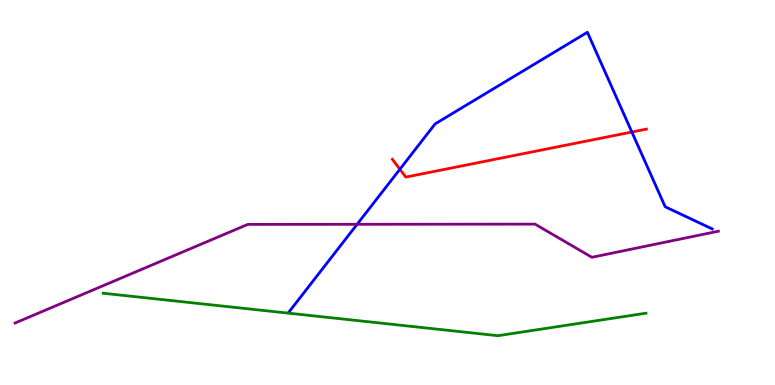[{'lines': ['blue', 'red'], 'intersections': [{'x': 5.16, 'y': 5.6}, {'x': 8.15, 'y': 6.57}]}, {'lines': ['green', 'red'], 'intersections': []}, {'lines': ['purple', 'red'], 'intersections': []}, {'lines': ['blue', 'green'], 'intersections': []}, {'lines': ['blue', 'purple'], 'intersections': [{'x': 4.61, 'y': 4.17}]}, {'lines': ['green', 'purple'], 'intersections': []}]